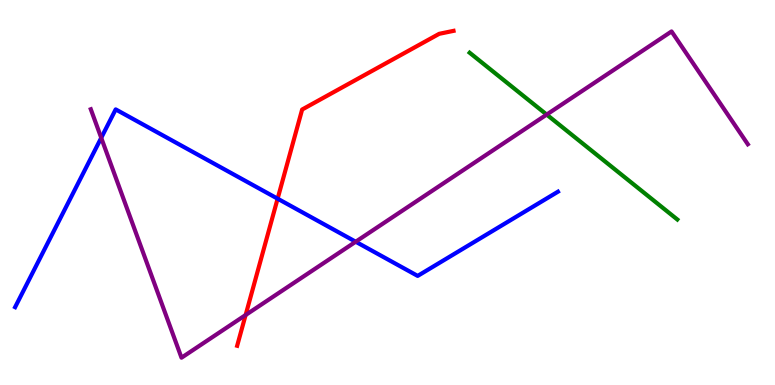[{'lines': ['blue', 'red'], 'intersections': [{'x': 3.58, 'y': 4.84}]}, {'lines': ['green', 'red'], 'intersections': []}, {'lines': ['purple', 'red'], 'intersections': [{'x': 3.17, 'y': 1.82}]}, {'lines': ['blue', 'green'], 'intersections': []}, {'lines': ['blue', 'purple'], 'intersections': [{'x': 1.31, 'y': 6.42}, {'x': 4.59, 'y': 3.72}]}, {'lines': ['green', 'purple'], 'intersections': [{'x': 7.05, 'y': 7.02}]}]